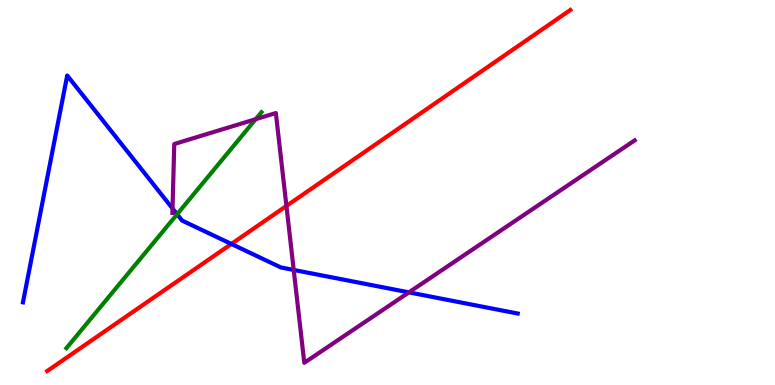[{'lines': ['blue', 'red'], 'intersections': [{'x': 2.99, 'y': 3.66}]}, {'lines': ['green', 'red'], 'intersections': []}, {'lines': ['purple', 'red'], 'intersections': [{'x': 3.7, 'y': 4.65}]}, {'lines': ['blue', 'green'], 'intersections': [{'x': 2.29, 'y': 4.44}]}, {'lines': ['blue', 'purple'], 'intersections': [{'x': 2.23, 'y': 4.59}, {'x': 3.79, 'y': 2.99}, {'x': 5.28, 'y': 2.41}]}, {'lines': ['green', 'purple'], 'intersections': [{'x': 3.3, 'y': 6.9}]}]